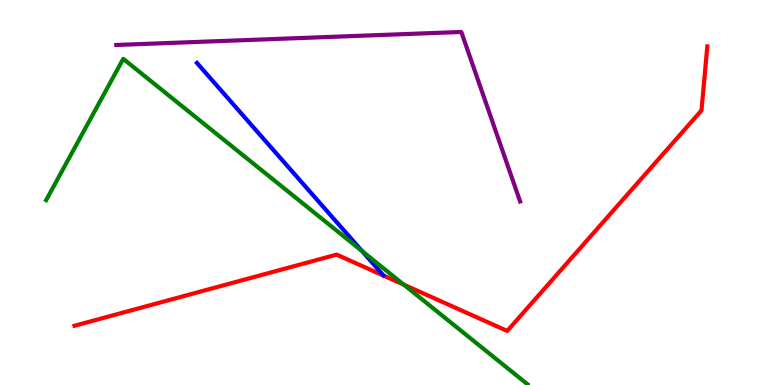[{'lines': ['blue', 'red'], 'intersections': []}, {'lines': ['green', 'red'], 'intersections': [{'x': 5.21, 'y': 2.61}]}, {'lines': ['purple', 'red'], 'intersections': []}, {'lines': ['blue', 'green'], 'intersections': [{'x': 4.67, 'y': 3.48}]}, {'lines': ['blue', 'purple'], 'intersections': []}, {'lines': ['green', 'purple'], 'intersections': []}]